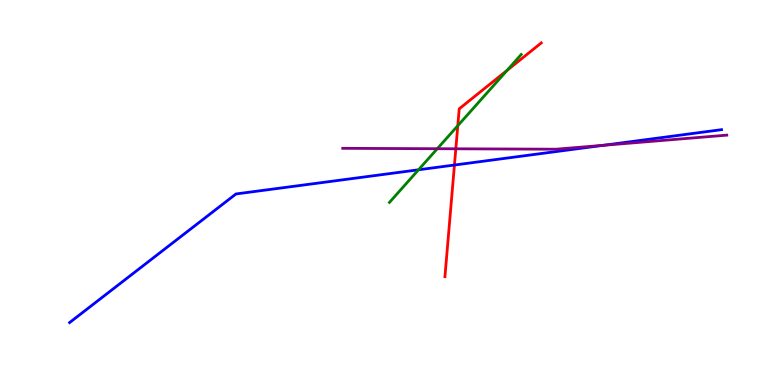[{'lines': ['blue', 'red'], 'intersections': [{'x': 5.86, 'y': 5.71}]}, {'lines': ['green', 'red'], 'intersections': [{'x': 5.91, 'y': 6.73}, {'x': 6.54, 'y': 8.17}]}, {'lines': ['purple', 'red'], 'intersections': [{'x': 5.88, 'y': 6.14}]}, {'lines': ['blue', 'green'], 'intersections': [{'x': 5.4, 'y': 5.59}]}, {'lines': ['blue', 'purple'], 'intersections': [{'x': 7.79, 'y': 6.23}]}, {'lines': ['green', 'purple'], 'intersections': [{'x': 5.64, 'y': 6.14}]}]